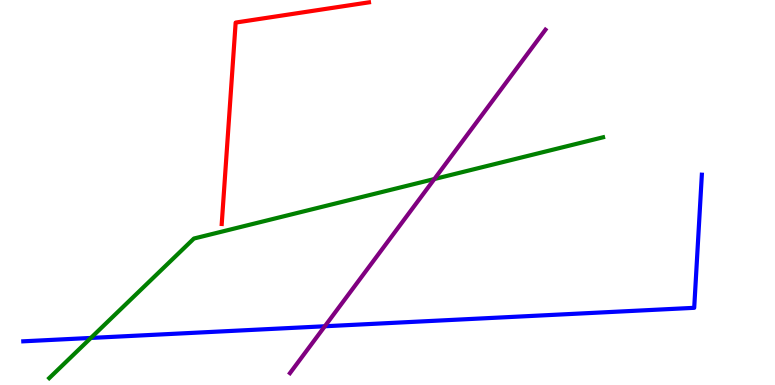[{'lines': ['blue', 'red'], 'intersections': []}, {'lines': ['green', 'red'], 'intersections': []}, {'lines': ['purple', 'red'], 'intersections': []}, {'lines': ['blue', 'green'], 'intersections': [{'x': 1.17, 'y': 1.22}]}, {'lines': ['blue', 'purple'], 'intersections': [{'x': 4.19, 'y': 1.53}]}, {'lines': ['green', 'purple'], 'intersections': [{'x': 5.6, 'y': 5.35}]}]